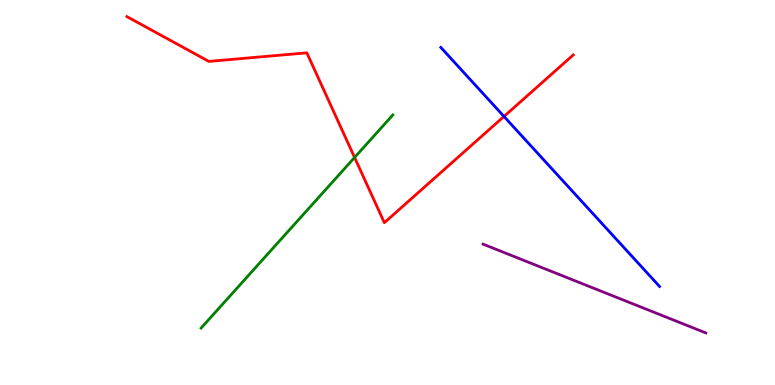[{'lines': ['blue', 'red'], 'intersections': [{'x': 6.5, 'y': 6.98}]}, {'lines': ['green', 'red'], 'intersections': [{'x': 4.58, 'y': 5.91}]}, {'lines': ['purple', 'red'], 'intersections': []}, {'lines': ['blue', 'green'], 'intersections': []}, {'lines': ['blue', 'purple'], 'intersections': []}, {'lines': ['green', 'purple'], 'intersections': []}]